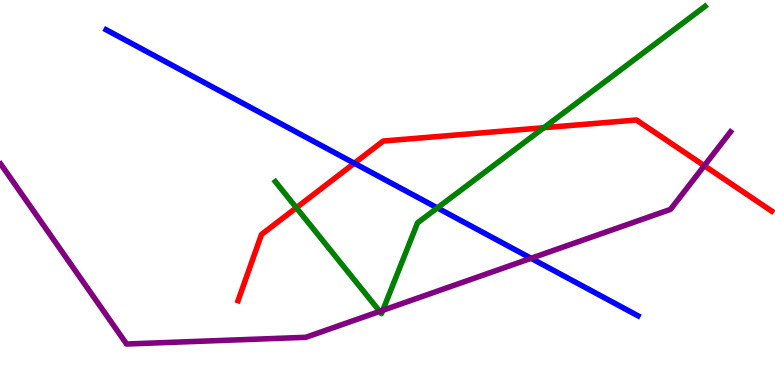[{'lines': ['blue', 'red'], 'intersections': [{'x': 4.57, 'y': 5.76}]}, {'lines': ['green', 'red'], 'intersections': [{'x': 3.82, 'y': 4.6}, {'x': 7.02, 'y': 6.68}]}, {'lines': ['purple', 'red'], 'intersections': [{'x': 9.09, 'y': 5.7}]}, {'lines': ['blue', 'green'], 'intersections': [{'x': 5.64, 'y': 4.6}]}, {'lines': ['blue', 'purple'], 'intersections': [{'x': 6.85, 'y': 3.29}]}, {'lines': ['green', 'purple'], 'intersections': [{'x': 4.9, 'y': 1.91}, {'x': 4.94, 'y': 1.94}]}]